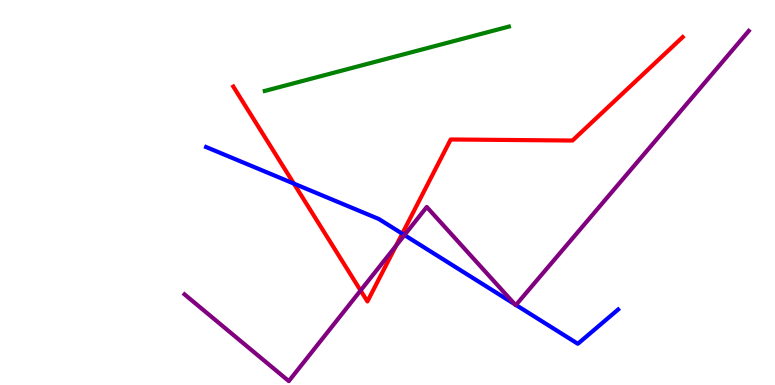[{'lines': ['blue', 'red'], 'intersections': [{'x': 3.79, 'y': 5.23}, {'x': 5.19, 'y': 3.93}]}, {'lines': ['green', 'red'], 'intersections': []}, {'lines': ['purple', 'red'], 'intersections': [{'x': 4.65, 'y': 2.45}, {'x': 5.11, 'y': 3.62}]}, {'lines': ['blue', 'green'], 'intersections': []}, {'lines': ['blue', 'purple'], 'intersections': [{'x': 5.22, 'y': 3.89}, {'x': 6.64, 'y': 2.1}, {'x': 6.66, 'y': 2.08}]}, {'lines': ['green', 'purple'], 'intersections': []}]